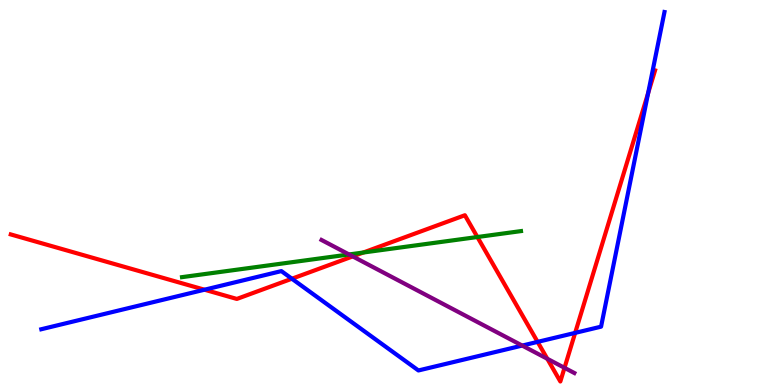[{'lines': ['blue', 'red'], 'intersections': [{'x': 2.64, 'y': 2.48}, {'x': 3.77, 'y': 2.76}, {'x': 6.94, 'y': 1.12}, {'x': 7.42, 'y': 1.35}, {'x': 8.36, 'y': 7.58}]}, {'lines': ['green', 'red'], 'intersections': [{'x': 4.69, 'y': 3.44}, {'x': 6.16, 'y': 3.84}]}, {'lines': ['purple', 'red'], 'intersections': [{'x': 4.55, 'y': 3.34}, {'x': 7.06, 'y': 0.681}, {'x': 7.28, 'y': 0.446}]}, {'lines': ['blue', 'green'], 'intersections': []}, {'lines': ['blue', 'purple'], 'intersections': [{'x': 6.74, 'y': 1.02}]}, {'lines': ['green', 'purple'], 'intersections': [{'x': 4.5, 'y': 3.39}]}]